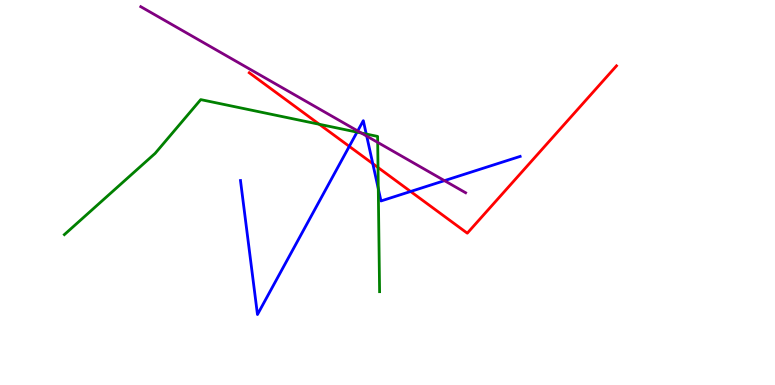[{'lines': ['blue', 'red'], 'intersections': [{'x': 4.51, 'y': 6.2}, {'x': 4.81, 'y': 5.75}, {'x': 5.3, 'y': 5.03}]}, {'lines': ['green', 'red'], 'intersections': [{'x': 4.12, 'y': 6.77}, {'x': 4.88, 'y': 5.65}]}, {'lines': ['purple', 'red'], 'intersections': []}, {'lines': ['blue', 'green'], 'intersections': [{'x': 4.61, 'y': 6.57}, {'x': 4.73, 'y': 6.52}, {'x': 4.88, 'y': 5.1}]}, {'lines': ['blue', 'purple'], 'intersections': [{'x': 4.62, 'y': 6.6}, {'x': 4.73, 'y': 6.46}, {'x': 5.74, 'y': 5.31}]}, {'lines': ['green', 'purple'], 'intersections': [{'x': 4.66, 'y': 6.54}, {'x': 4.87, 'y': 6.3}]}]